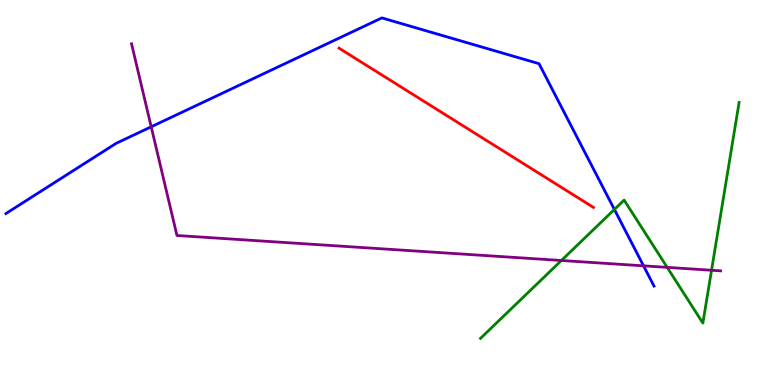[{'lines': ['blue', 'red'], 'intersections': []}, {'lines': ['green', 'red'], 'intersections': []}, {'lines': ['purple', 'red'], 'intersections': []}, {'lines': ['blue', 'green'], 'intersections': [{'x': 7.93, 'y': 4.56}]}, {'lines': ['blue', 'purple'], 'intersections': [{'x': 1.95, 'y': 6.71}, {'x': 8.3, 'y': 3.1}]}, {'lines': ['green', 'purple'], 'intersections': [{'x': 7.24, 'y': 3.23}, {'x': 8.61, 'y': 3.06}, {'x': 9.18, 'y': 2.98}]}]